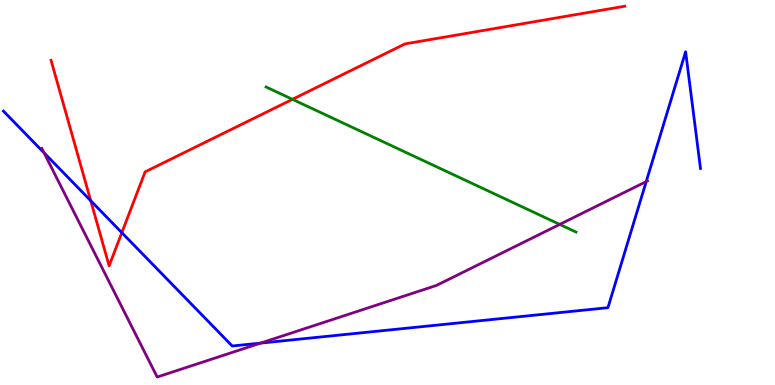[{'lines': ['blue', 'red'], 'intersections': [{'x': 1.17, 'y': 4.79}, {'x': 1.57, 'y': 3.96}]}, {'lines': ['green', 'red'], 'intersections': [{'x': 3.77, 'y': 7.42}]}, {'lines': ['purple', 'red'], 'intersections': []}, {'lines': ['blue', 'green'], 'intersections': []}, {'lines': ['blue', 'purple'], 'intersections': [{'x': 0.568, 'y': 6.03}, {'x': 3.36, 'y': 1.09}, {'x': 8.34, 'y': 5.28}]}, {'lines': ['green', 'purple'], 'intersections': [{'x': 7.22, 'y': 4.17}]}]